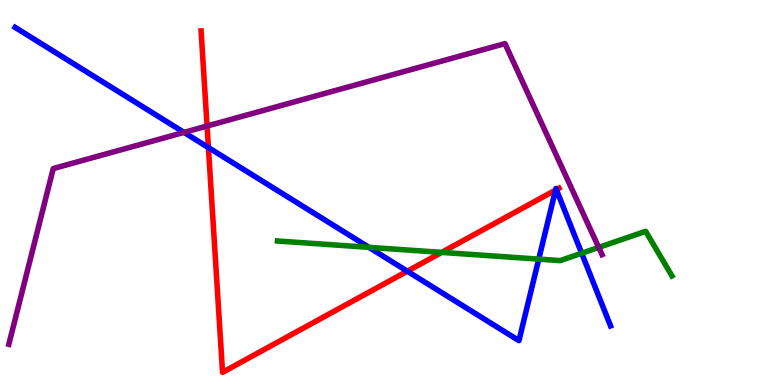[{'lines': ['blue', 'red'], 'intersections': [{'x': 2.69, 'y': 6.17}, {'x': 5.26, 'y': 2.96}, {'x': 7.17, 'y': 5.06}, {'x': 7.18, 'y': 5.07}]}, {'lines': ['green', 'red'], 'intersections': [{'x': 5.7, 'y': 3.44}]}, {'lines': ['purple', 'red'], 'intersections': [{'x': 2.67, 'y': 6.73}]}, {'lines': ['blue', 'green'], 'intersections': [{'x': 4.76, 'y': 3.58}, {'x': 6.95, 'y': 3.27}, {'x': 7.51, 'y': 3.42}]}, {'lines': ['blue', 'purple'], 'intersections': [{'x': 2.37, 'y': 6.56}]}, {'lines': ['green', 'purple'], 'intersections': [{'x': 7.73, 'y': 3.57}]}]